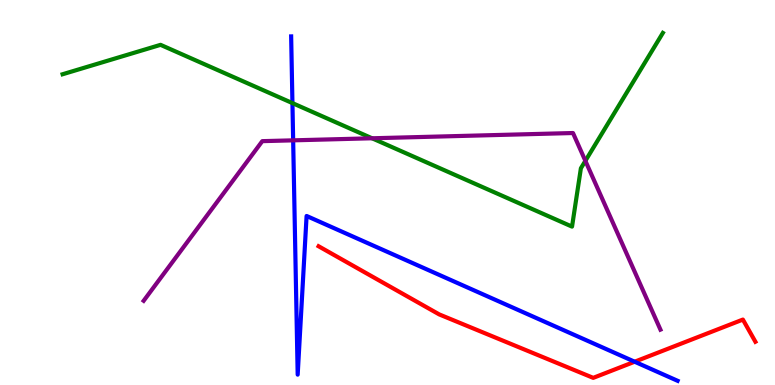[{'lines': ['blue', 'red'], 'intersections': [{'x': 8.19, 'y': 0.605}]}, {'lines': ['green', 'red'], 'intersections': []}, {'lines': ['purple', 'red'], 'intersections': []}, {'lines': ['blue', 'green'], 'intersections': [{'x': 3.77, 'y': 7.32}]}, {'lines': ['blue', 'purple'], 'intersections': [{'x': 3.78, 'y': 6.35}]}, {'lines': ['green', 'purple'], 'intersections': [{'x': 4.8, 'y': 6.41}, {'x': 7.55, 'y': 5.82}]}]